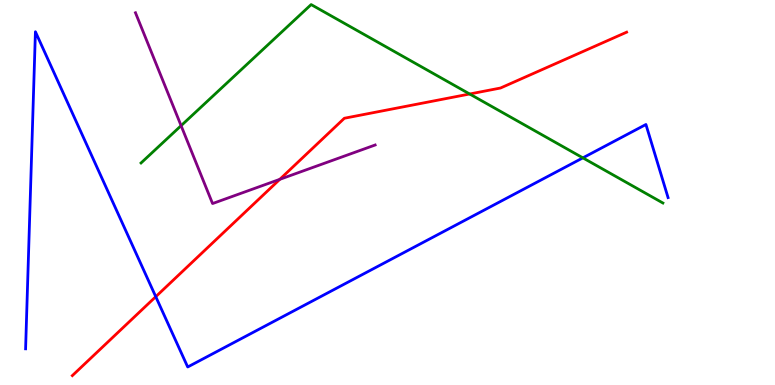[{'lines': ['blue', 'red'], 'intersections': [{'x': 2.01, 'y': 2.29}]}, {'lines': ['green', 'red'], 'intersections': [{'x': 6.06, 'y': 7.56}]}, {'lines': ['purple', 'red'], 'intersections': [{'x': 3.61, 'y': 5.34}]}, {'lines': ['blue', 'green'], 'intersections': [{'x': 7.52, 'y': 5.9}]}, {'lines': ['blue', 'purple'], 'intersections': []}, {'lines': ['green', 'purple'], 'intersections': [{'x': 2.34, 'y': 6.74}]}]